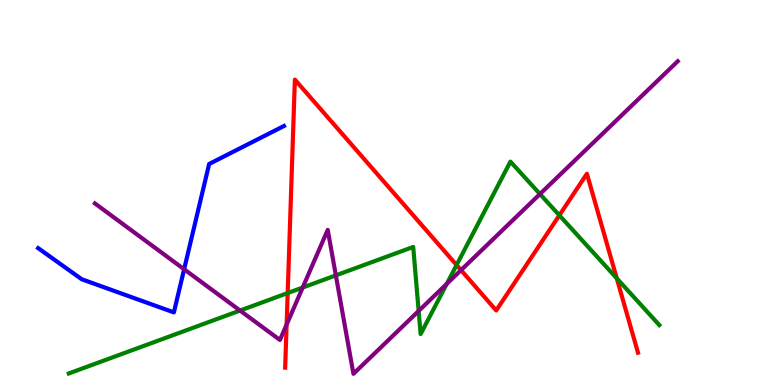[{'lines': ['blue', 'red'], 'intersections': []}, {'lines': ['green', 'red'], 'intersections': [{'x': 3.71, 'y': 2.39}, {'x': 5.89, 'y': 3.12}, {'x': 7.22, 'y': 4.41}, {'x': 7.96, 'y': 2.77}]}, {'lines': ['purple', 'red'], 'intersections': [{'x': 3.7, 'y': 1.57}, {'x': 5.95, 'y': 2.98}]}, {'lines': ['blue', 'green'], 'intersections': []}, {'lines': ['blue', 'purple'], 'intersections': [{'x': 2.38, 'y': 3.01}]}, {'lines': ['green', 'purple'], 'intersections': [{'x': 3.1, 'y': 1.93}, {'x': 3.91, 'y': 2.53}, {'x': 4.33, 'y': 2.85}, {'x': 5.4, 'y': 1.92}, {'x': 5.76, 'y': 2.63}, {'x': 6.97, 'y': 4.96}]}]